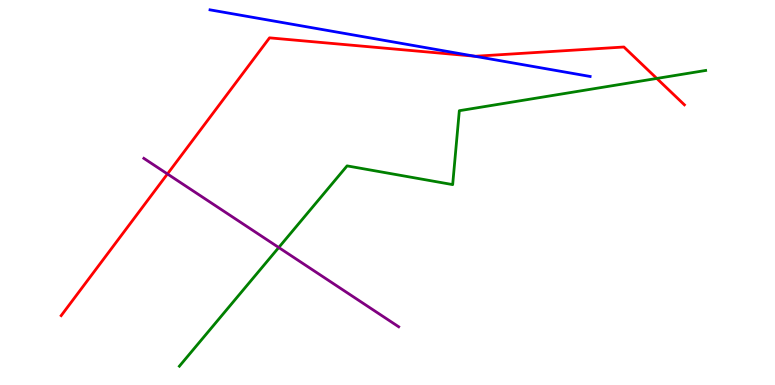[{'lines': ['blue', 'red'], 'intersections': [{'x': 6.12, 'y': 8.54}]}, {'lines': ['green', 'red'], 'intersections': [{'x': 8.47, 'y': 7.96}]}, {'lines': ['purple', 'red'], 'intersections': [{'x': 2.16, 'y': 5.48}]}, {'lines': ['blue', 'green'], 'intersections': []}, {'lines': ['blue', 'purple'], 'intersections': []}, {'lines': ['green', 'purple'], 'intersections': [{'x': 3.6, 'y': 3.57}]}]